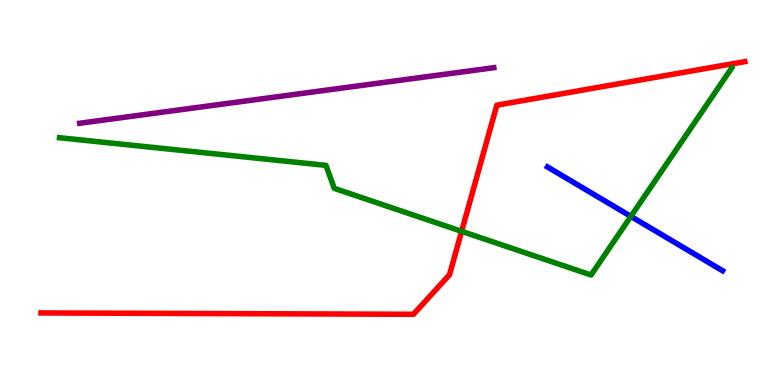[{'lines': ['blue', 'red'], 'intersections': []}, {'lines': ['green', 'red'], 'intersections': [{'x': 5.96, 'y': 3.99}]}, {'lines': ['purple', 'red'], 'intersections': []}, {'lines': ['blue', 'green'], 'intersections': [{'x': 8.14, 'y': 4.38}]}, {'lines': ['blue', 'purple'], 'intersections': []}, {'lines': ['green', 'purple'], 'intersections': []}]